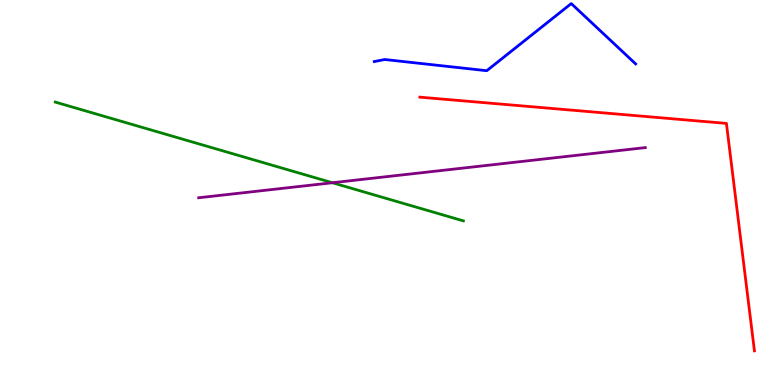[{'lines': ['blue', 'red'], 'intersections': []}, {'lines': ['green', 'red'], 'intersections': []}, {'lines': ['purple', 'red'], 'intersections': []}, {'lines': ['blue', 'green'], 'intersections': []}, {'lines': ['blue', 'purple'], 'intersections': []}, {'lines': ['green', 'purple'], 'intersections': [{'x': 4.29, 'y': 5.25}]}]